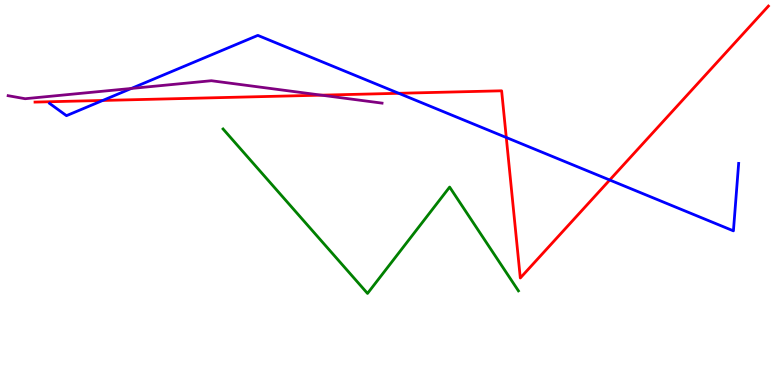[{'lines': ['blue', 'red'], 'intersections': [{'x': 1.33, 'y': 7.39}, {'x': 5.14, 'y': 7.58}, {'x': 6.53, 'y': 6.43}, {'x': 7.87, 'y': 5.32}]}, {'lines': ['green', 'red'], 'intersections': []}, {'lines': ['purple', 'red'], 'intersections': [{'x': 4.15, 'y': 7.53}]}, {'lines': ['blue', 'green'], 'intersections': []}, {'lines': ['blue', 'purple'], 'intersections': [{'x': 1.69, 'y': 7.7}]}, {'lines': ['green', 'purple'], 'intersections': []}]